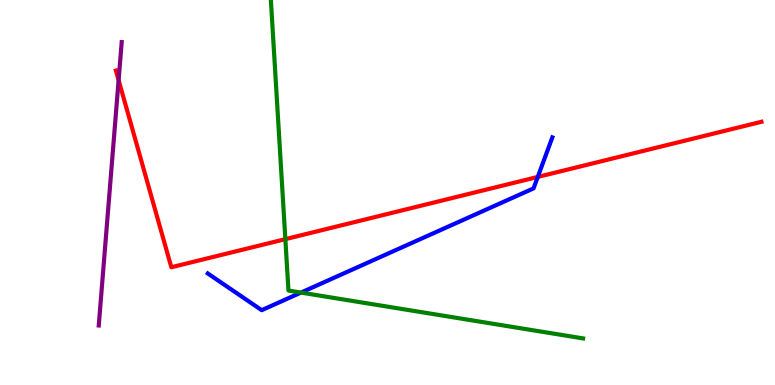[{'lines': ['blue', 'red'], 'intersections': [{'x': 6.94, 'y': 5.4}]}, {'lines': ['green', 'red'], 'intersections': [{'x': 3.68, 'y': 3.79}]}, {'lines': ['purple', 'red'], 'intersections': [{'x': 1.53, 'y': 7.92}]}, {'lines': ['blue', 'green'], 'intersections': [{'x': 3.88, 'y': 2.4}]}, {'lines': ['blue', 'purple'], 'intersections': []}, {'lines': ['green', 'purple'], 'intersections': []}]